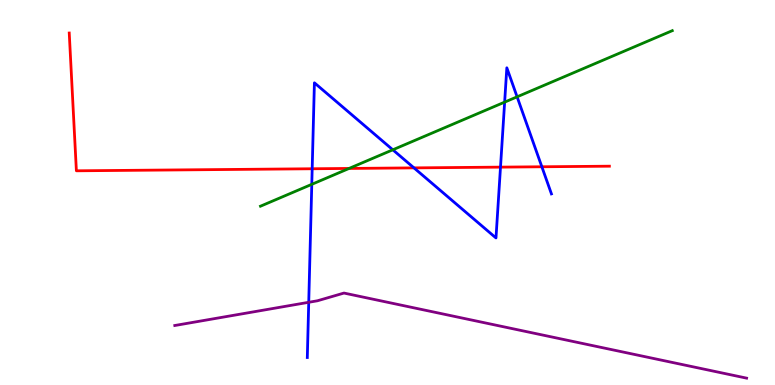[{'lines': ['blue', 'red'], 'intersections': [{'x': 4.03, 'y': 5.62}, {'x': 5.34, 'y': 5.64}, {'x': 6.46, 'y': 5.66}, {'x': 6.99, 'y': 5.67}]}, {'lines': ['green', 'red'], 'intersections': [{'x': 4.5, 'y': 5.62}]}, {'lines': ['purple', 'red'], 'intersections': []}, {'lines': ['blue', 'green'], 'intersections': [{'x': 4.02, 'y': 5.21}, {'x': 5.07, 'y': 6.11}, {'x': 6.51, 'y': 7.35}, {'x': 6.67, 'y': 7.49}]}, {'lines': ['blue', 'purple'], 'intersections': [{'x': 3.98, 'y': 2.15}]}, {'lines': ['green', 'purple'], 'intersections': []}]